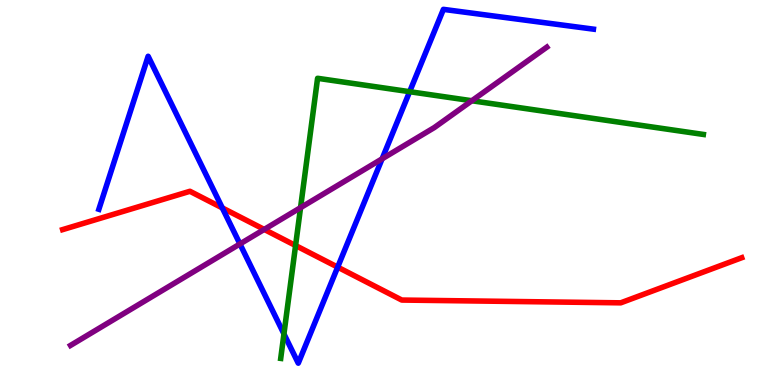[{'lines': ['blue', 'red'], 'intersections': [{'x': 2.87, 'y': 4.6}, {'x': 4.36, 'y': 3.06}]}, {'lines': ['green', 'red'], 'intersections': [{'x': 3.81, 'y': 3.62}]}, {'lines': ['purple', 'red'], 'intersections': [{'x': 3.41, 'y': 4.04}]}, {'lines': ['blue', 'green'], 'intersections': [{'x': 3.66, 'y': 1.33}, {'x': 5.29, 'y': 7.62}]}, {'lines': ['blue', 'purple'], 'intersections': [{'x': 3.1, 'y': 3.66}, {'x': 4.93, 'y': 5.87}]}, {'lines': ['green', 'purple'], 'intersections': [{'x': 3.88, 'y': 4.61}, {'x': 6.09, 'y': 7.38}]}]